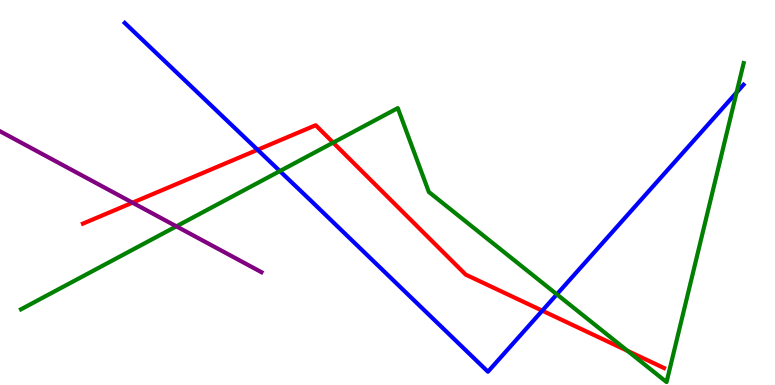[{'lines': ['blue', 'red'], 'intersections': [{'x': 3.32, 'y': 6.11}, {'x': 7.0, 'y': 1.93}]}, {'lines': ['green', 'red'], 'intersections': [{'x': 4.3, 'y': 6.3}, {'x': 8.1, 'y': 0.888}]}, {'lines': ['purple', 'red'], 'intersections': [{'x': 1.71, 'y': 4.74}]}, {'lines': ['blue', 'green'], 'intersections': [{'x': 3.61, 'y': 5.56}, {'x': 7.19, 'y': 2.36}, {'x': 9.5, 'y': 7.6}]}, {'lines': ['blue', 'purple'], 'intersections': []}, {'lines': ['green', 'purple'], 'intersections': [{'x': 2.28, 'y': 4.12}]}]